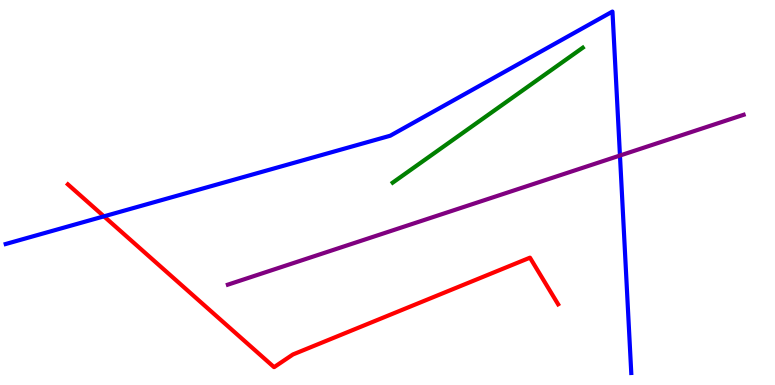[{'lines': ['blue', 'red'], 'intersections': [{'x': 1.34, 'y': 4.38}]}, {'lines': ['green', 'red'], 'intersections': []}, {'lines': ['purple', 'red'], 'intersections': []}, {'lines': ['blue', 'green'], 'intersections': []}, {'lines': ['blue', 'purple'], 'intersections': [{'x': 8.0, 'y': 5.96}]}, {'lines': ['green', 'purple'], 'intersections': []}]